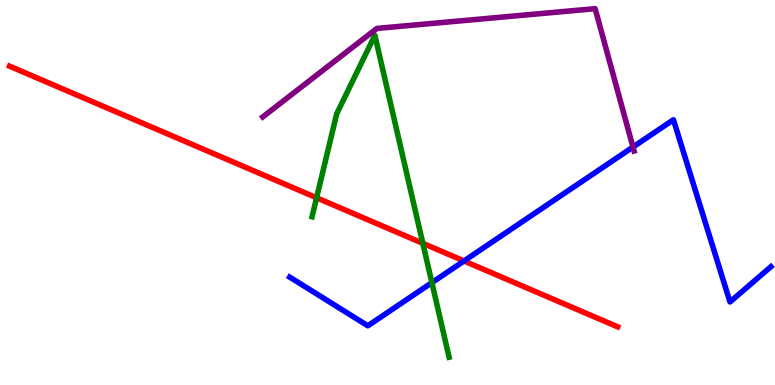[{'lines': ['blue', 'red'], 'intersections': [{'x': 5.99, 'y': 3.22}]}, {'lines': ['green', 'red'], 'intersections': [{'x': 4.09, 'y': 4.86}, {'x': 5.46, 'y': 3.68}]}, {'lines': ['purple', 'red'], 'intersections': []}, {'lines': ['blue', 'green'], 'intersections': [{'x': 5.57, 'y': 2.66}]}, {'lines': ['blue', 'purple'], 'intersections': [{'x': 8.17, 'y': 6.18}]}, {'lines': ['green', 'purple'], 'intersections': []}]